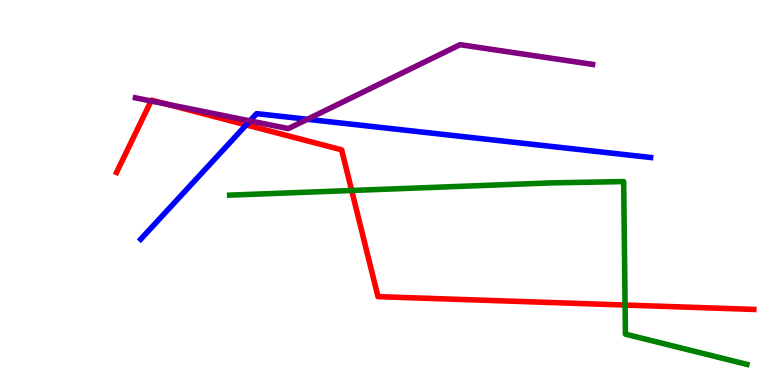[{'lines': ['blue', 'red'], 'intersections': [{'x': 3.18, 'y': 6.76}]}, {'lines': ['green', 'red'], 'intersections': [{'x': 4.54, 'y': 5.05}, {'x': 8.07, 'y': 2.08}]}, {'lines': ['purple', 'red'], 'intersections': [{'x': 1.95, 'y': 7.38}, {'x': 2.15, 'y': 7.3}]}, {'lines': ['blue', 'green'], 'intersections': []}, {'lines': ['blue', 'purple'], 'intersections': [{'x': 3.23, 'y': 6.86}, {'x': 3.97, 'y': 6.9}]}, {'lines': ['green', 'purple'], 'intersections': []}]